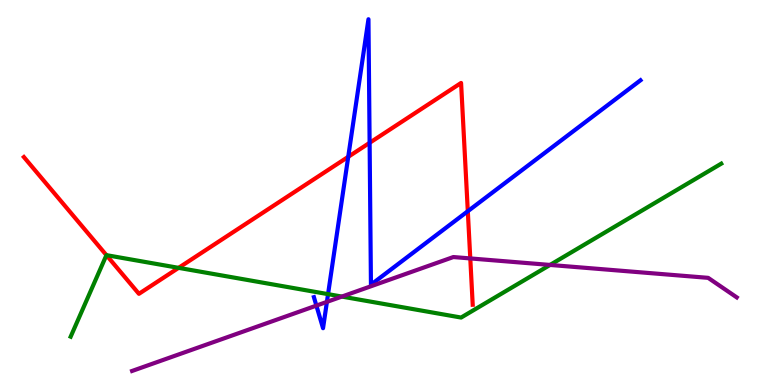[{'lines': ['blue', 'red'], 'intersections': [{'x': 4.49, 'y': 5.93}, {'x': 4.77, 'y': 6.29}, {'x': 6.04, 'y': 4.51}]}, {'lines': ['green', 'red'], 'intersections': [{'x': 1.37, 'y': 3.37}, {'x': 2.3, 'y': 3.04}]}, {'lines': ['purple', 'red'], 'intersections': [{'x': 6.07, 'y': 3.29}]}, {'lines': ['blue', 'green'], 'intersections': [{'x': 4.23, 'y': 2.36}]}, {'lines': ['blue', 'purple'], 'intersections': [{'x': 4.08, 'y': 2.06}, {'x': 4.22, 'y': 2.16}]}, {'lines': ['green', 'purple'], 'intersections': [{'x': 4.41, 'y': 2.3}, {'x': 7.1, 'y': 3.12}]}]